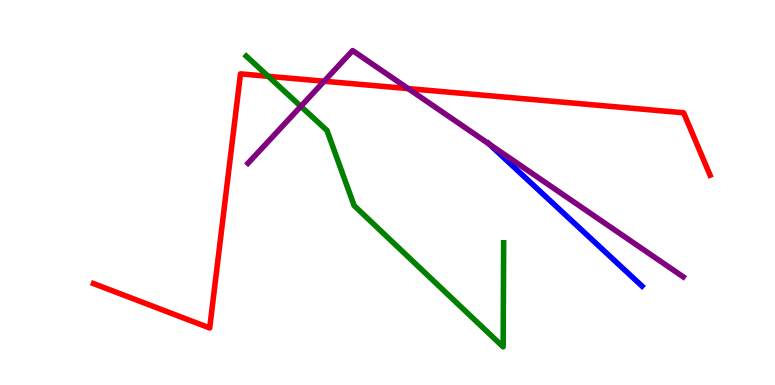[{'lines': ['blue', 'red'], 'intersections': []}, {'lines': ['green', 'red'], 'intersections': [{'x': 3.46, 'y': 8.02}]}, {'lines': ['purple', 'red'], 'intersections': [{'x': 4.18, 'y': 7.89}, {'x': 5.27, 'y': 7.7}]}, {'lines': ['blue', 'green'], 'intersections': []}, {'lines': ['blue', 'purple'], 'intersections': [{'x': 6.31, 'y': 6.26}]}, {'lines': ['green', 'purple'], 'intersections': [{'x': 3.88, 'y': 7.24}]}]